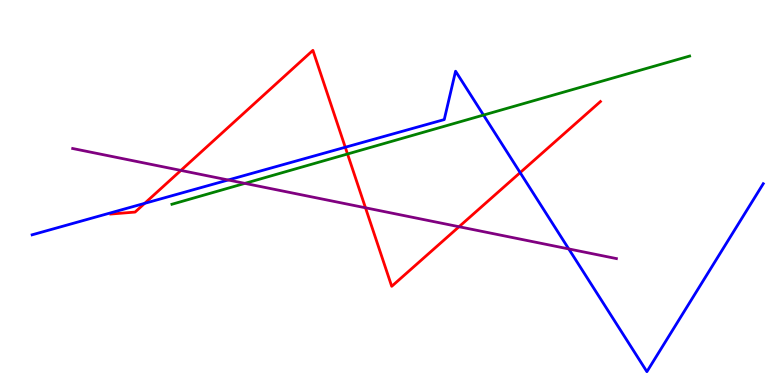[{'lines': ['blue', 'red'], 'intersections': [{'x': 1.87, 'y': 4.72}, {'x': 4.46, 'y': 6.18}, {'x': 6.71, 'y': 5.52}]}, {'lines': ['green', 'red'], 'intersections': [{'x': 4.48, 'y': 6.0}]}, {'lines': ['purple', 'red'], 'intersections': [{'x': 2.33, 'y': 5.57}, {'x': 4.72, 'y': 4.6}, {'x': 5.92, 'y': 4.11}]}, {'lines': ['blue', 'green'], 'intersections': [{'x': 6.24, 'y': 7.01}]}, {'lines': ['blue', 'purple'], 'intersections': [{'x': 2.94, 'y': 5.32}, {'x': 7.34, 'y': 3.53}]}, {'lines': ['green', 'purple'], 'intersections': [{'x': 3.16, 'y': 5.24}]}]